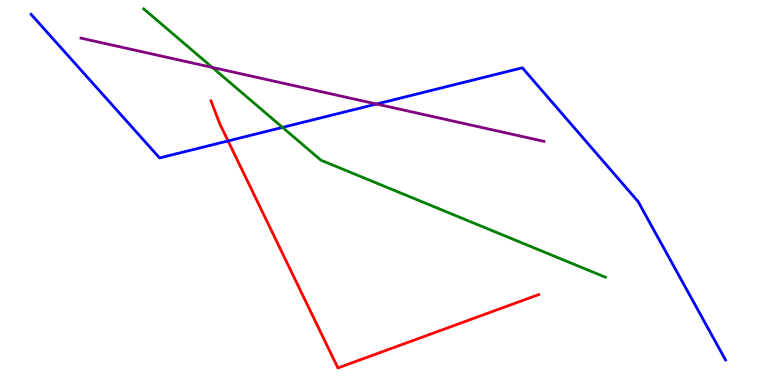[{'lines': ['blue', 'red'], 'intersections': [{'x': 2.94, 'y': 6.34}]}, {'lines': ['green', 'red'], 'intersections': []}, {'lines': ['purple', 'red'], 'intersections': []}, {'lines': ['blue', 'green'], 'intersections': [{'x': 3.65, 'y': 6.69}]}, {'lines': ['blue', 'purple'], 'intersections': [{'x': 4.86, 'y': 7.3}]}, {'lines': ['green', 'purple'], 'intersections': [{'x': 2.74, 'y': 8.25}]}]